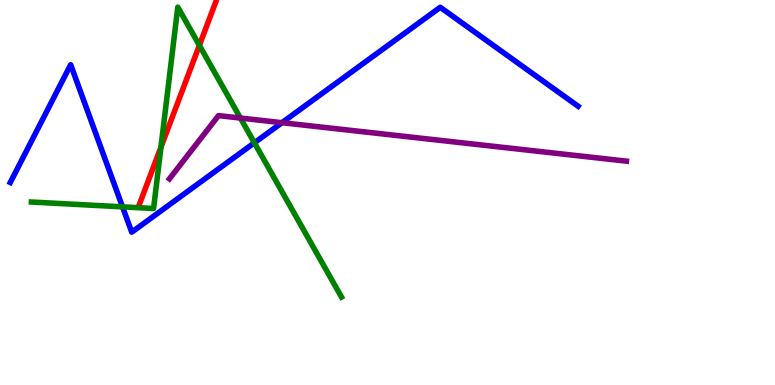[{'lines': ['blue', 'red'], 'intersections': []}, {'lines': ['green', 'red'], 'intersections': [{'x': 2.08, 'y': 6.18}, {'x': 2.57, 'y': 8.82}]}, {'lines': ['purple', 'red'], 'intersections': []}, {'lines': ['blue', 'green'], 'intersections': [{'x': 1.58, 'y': 4.63}, {'x': 3.28, 'y': 6.29}]}, {'lines': ['blue', 'purple'], 'intersections': [{'x': 3.64, 'y': 6.81}]}, {'lines': ['green', 'purple'], 'intersections': [{'x': 3.1, 'y': 6.93}]}]